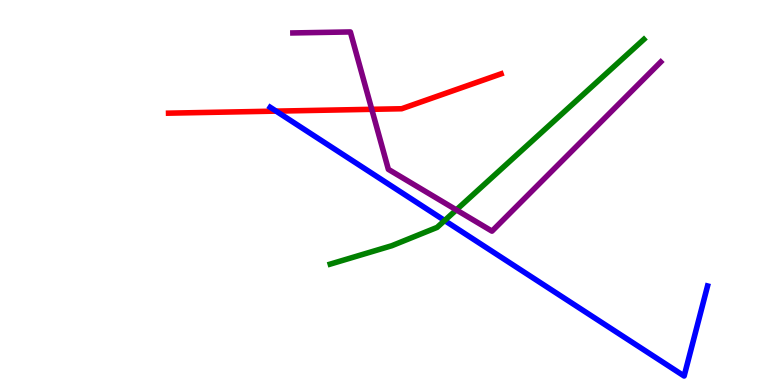[{'lines': ['blue', 'red'], 'intersections': [{'x': 3.56, 'y': 7.11}]}, {'lines': ['green', 'red'], 'intersections': []}, {'lines': ['purple', 'red'], 'intersections': [{'x': 4.8, 'y': 7.16}]}, {'lines': ['blue', 'green'], 'intersections': [{'x': 5.74, 'y': 4.27}]}, {'lines': ['blue', 'purple'], 'intersections': []}, {'lines': ['green', 'purple'], 'intersections': [{'x': 5.89, 'y': 4.55}]}]